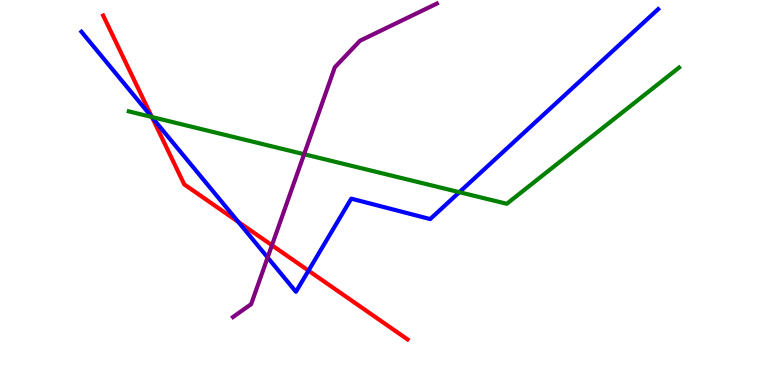[{'lines': ['blue', 'red'], 'intersections': [{'x': 1.96, 'y': 6.95}, {'x': 3.07, 'y': 4.24}, {'x': 3.98, 'y': 2.97}]}, {'lines': ['green', 'red'], 'intersections': [{'x': 1.96, 'y': 6.96}]}, {'lines': ['purple', 'red'], 'intersections': [{'x': 3.51, 'y': 3.63}]}, {'lines': ['blue', 'green'], 'intersections': [{'x': 1.96, 'y': 6.96}, {'x': 5.93, 'y': 5.01}]}, {'lines': ['blue', 'purple'], 'intersections': [{'x': 3.45, 'y': 3.31}]}, {'lines': ['green', 'purple'], 'intersections': [{'x': 3.92, 'y': 5.99}]}]